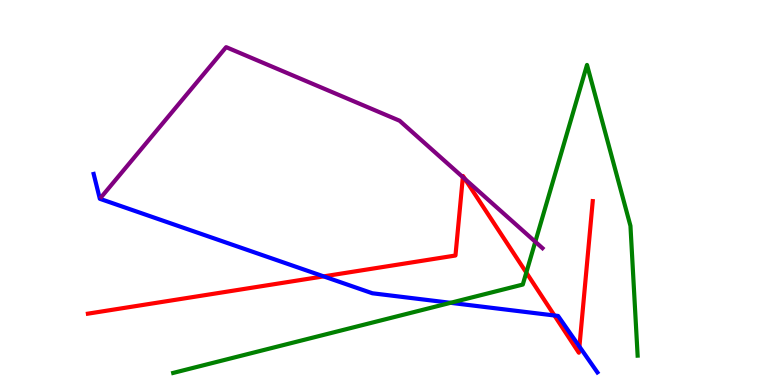[{'lines': ['blue', 'red'], 'intersections': [{'x': 4.18, 'y': 2.82}, {'x': 7.15, 'y': 1.81}, {'x': 7.48, 'y': 0.998}]}, {'lines': ['green', 'red'], 'intersections': [{'x': 6.79, 'y': 2.92}]}, {'lines': ['purple', 'red'], 'intersections': [{'x': 5.97, 'y': 5.4}, {'x': 6.0, 'y': 5.35}]}, {'lines': ['blue', 'green'], 'intersections': [{'x': 5.81, 'y': 2.13}]}, {'lines': ['blue', 'purple'], 'intersections': []}, {'lines': ['green', 'purple'], 'intersections': [{'x': 6.91, 'y': 3.72}]}]